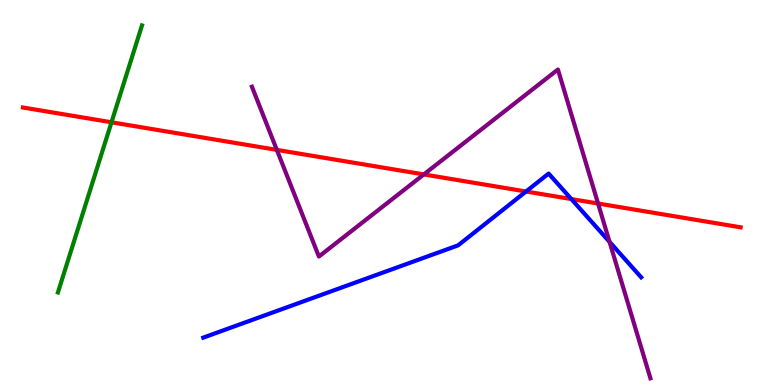[{'lines': ['blue', 'red'], 'intersections': [{'x': 6.79, 'y': 5.03}, {'x': 7.37, 'y': 4.83}]}, {'lines': ['green', 'red'], 'intersections': [{'x': 1.44, 'y': 6.82}]}, {'lines': ['purple', 'red'], 'intersections': [{'x': 3.57, 'y': 6.11}, {'x': 5.47, 'y': 5.47}, {'x': 7.72, 'y': 4.71}]}, {'lines': ['blue', 'green'], 'intersections': []}, {'lines': ['blue', 'purple'], 'intersections': [{'x': 7.87, 'y': 3.72}]}, {'lines': ['green', 'purple'], 'intersections': []}]